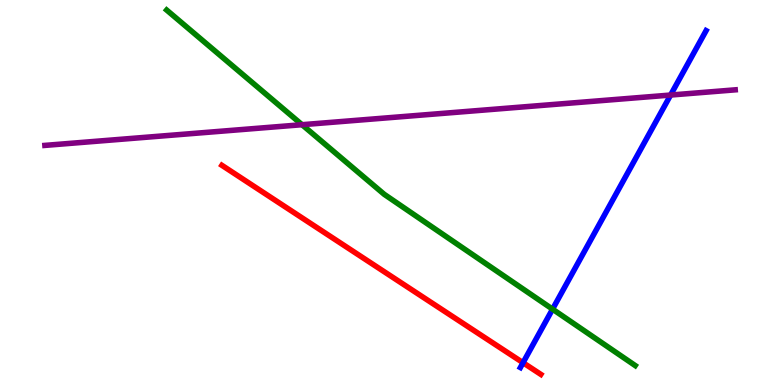[{'lines': ['blue', 'red'], 'intersections': [{'x': 6.75, 'y': 0.579}]}, {'lines': ['green', 'red'], 'intersections': []}, {'lines': ['purple', 'red'], 'intersections': []}, {'lines': ['blue', 'green'], 'intersections': [{'x': 7.13, 'y': 1.97}]}, {'lines': ['blue', 'purple'], 'intersections': [{'x': 8.65, 'y': 7.53}]}, {'lines': ['green', 'purple'], 'intersections': [{'x': 3.9, 'y': 6.76}]}]